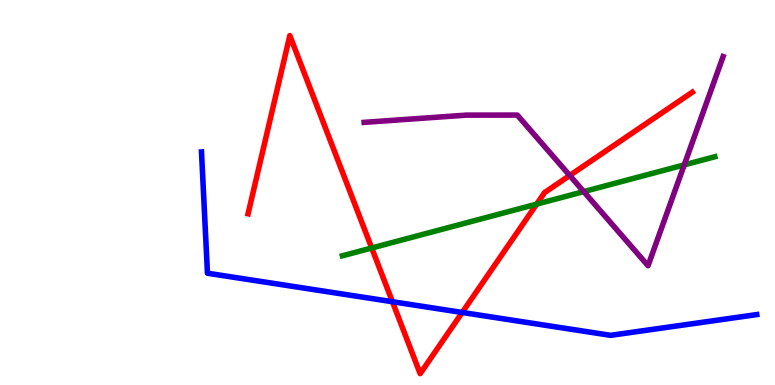[{'lines': ['blue', 'red'], 'intersections': [{'x': 5.06, 'y': 2.16}, {'x': 5.96, 'y': 1.88}]}, {'lines': ['green', 'red'], 'intersections': [{'x': 4.8, 'y': 3.56}, {'x': 6.92, 'y': 4.7}]}, {'lines': ['purple', 'red'], 'intersections': [{'x': 7.35, 'y': 5.44}]}, {'lines': ['blue', 'green'], 'intersections': []}, {'lines': ['blue', 'purple'], 'intersections': []}, {'lines': ['green', 'purple'], 'intersections': [{'x': 7.53, 'y': 5.02}, {'x': 8.83, 'y': 5.72}]}]